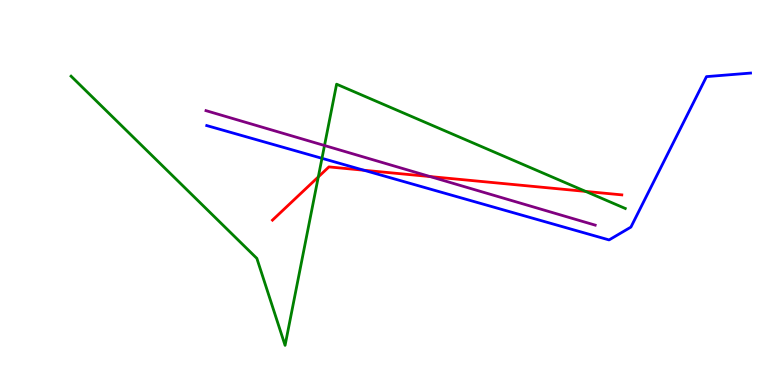[{'lines': ['blue', 'red'], 'intersections': [{'x': 4.7, 'y': 5.58}]}, {'lines': ['green', 'red'], 'intersections': [{'x': 4.11, 'y': 5.4}, {'x': 7.56, 'y': 5.03}]}, {'lines': ['purple', 'red'], 'intersections': [{'x': 5.55, 'y': 5.41}]}, {'lines': ['blue', 'green'], 'intersections': [{'x': 4.15, 'y': 5.89}]}, {'lines': ['blue', 'purple'], 'intersections': []}, {'lines': ['green', 'purple'], 'intersections': [{'x': 4.19, 'y': 6.22}]}]